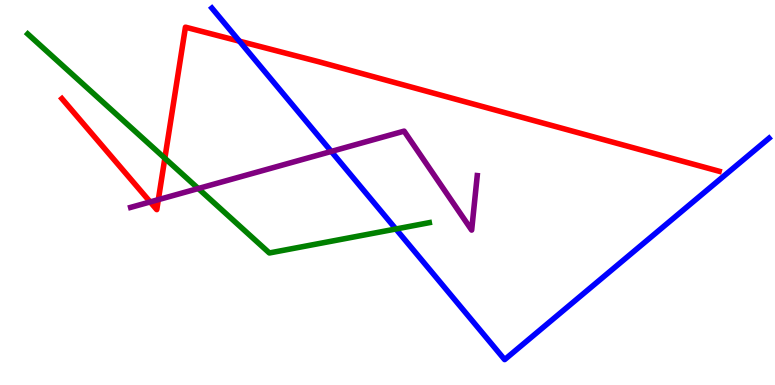[{'lines': ['blue', 'red'], 'intersections': [{'x': 3.09, 'y': 8.93}]}, {'lines': ['green', 'red'], 'intersections': [{'x': 2.13, 'y': 5.89}]}, {'lines': ['purple', 'red'], 'intersections': [{'x': 1.94, 'y': 4.75}, {'x': 2.04, 'y': 4.81}]}, {'lines': ['blue', 'green'], 'intersections': [{'x': 5.11, 'y': 4.05}]}, {'lines': ['blue', 'purple'], 'intersections': [{'x': 4.27, 'y': 6.07}]}, {'lines': ['green', 'purple'], 'intersections': [{'x': 2.56, 'y': 5.1}]}]